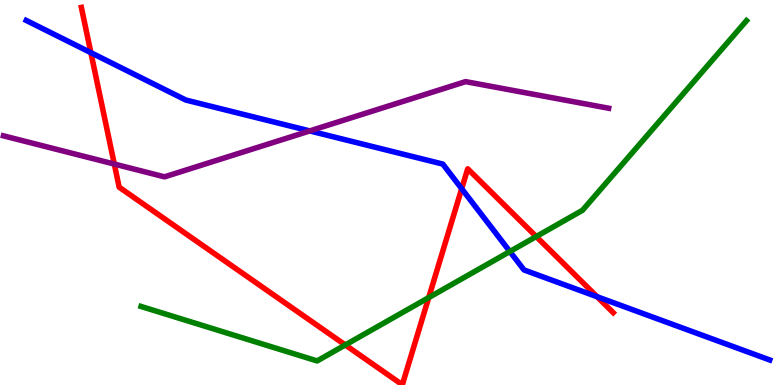[{'lines': ['blue', 'red'], 'intersections': [{'x': 1.17, 'y': 8.63}, {'x': 5.96, 'y': 5.1}, {'x': 7.7, 'y': 2.29}]}, {'lines': ['green', 'red'], 'intersections': [{'x': 4.46, 'y': 1.04}, {'x': 5.53, 'y': 2.27}, {'x': 6.92, 'y': 3.86}]}, {'lines': ['purple', 'red'], 'intersections': [{'x': 1.47, 'y': 5.74}]}, {'lines': ['blue', 'green'], 'intersections': [{'x': 6.58, 'y': 3.47}]}, {'lines': ['blue', 'purple'], 'intersections': [{'x': 4.0, 'y': 6.6}]}, {'lines': ['green', 'purple'], 'intersections': []}]